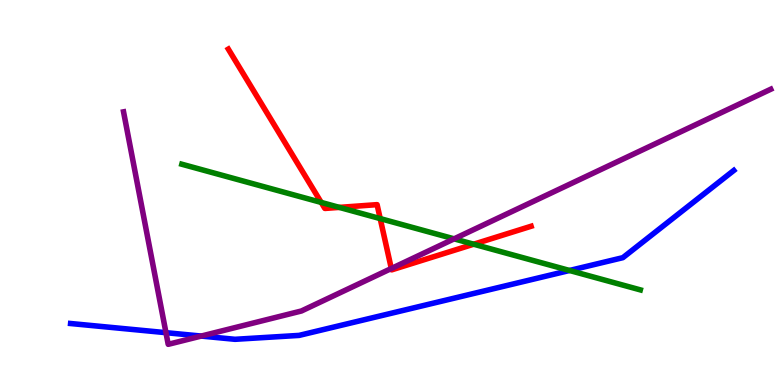[{'lines': ['blue', 'red'], 'intersections': []}, {'lines': ['green', 'red'], 'intersections': [{'x': 4.14, 'y': 4.74}, {'x': 4.38, 'y': 4.61}, {'x': 4.91, 'y': 4.32}, {'x': 6.11, 'y': 3.66}]}, {'lines': ['purple', 'red'], 'intersections': [{'x': 5.05, 'y': 3.03}]}, {'lines': ['blue', 'green'], 'intersections': [{'x': 7.35, 'y': 2.97}]}, {'lines': ['blue', 'purple'], 'intersections': [{'x': 2.14, 'y': 1.36}, {'x': 2.6, 'y': 1.27}]}, {'lines': ['green', 'purple'], 'intersections': [{'x': 5.86, 'y': 3.8}]}]